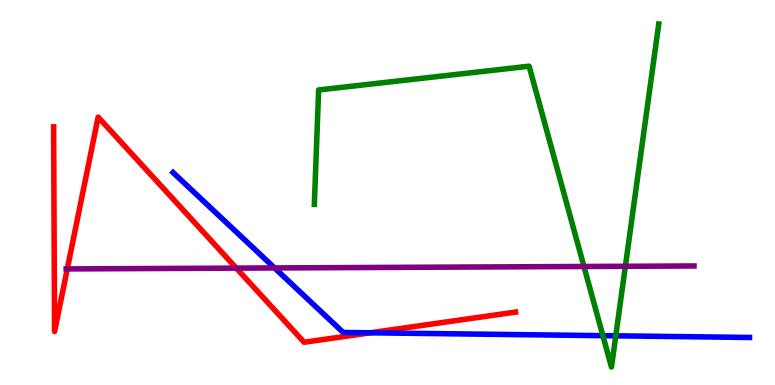[{'lines': ['blue', 'red'], 'intersections': [{'x': 4.78, 'y': 1.36}]}, {'lines': ['green', 'red'], 'intersections': []}, {'lines': ['purple', 'red'], 'intersections': [{'x': 0.868, 'y': 3.02}, {'x': 3.05, 'y': 3.04}]}, {'lines': ['blue', 'green'], 'intersections': [{'x': 7.78, 'y': 1.28}, {'x': 7.95, 'y': 1.28}]}, {'lines': ['blue', 'purple'], 'intersections': [{'x': 3.54, 'y': 3.04}]}, {'lines': ['green', 'purple'], 'intersections': [{'x': 7.53, 'y': 3.08}, {'x': 8.07, 'y': 3.08}]}]